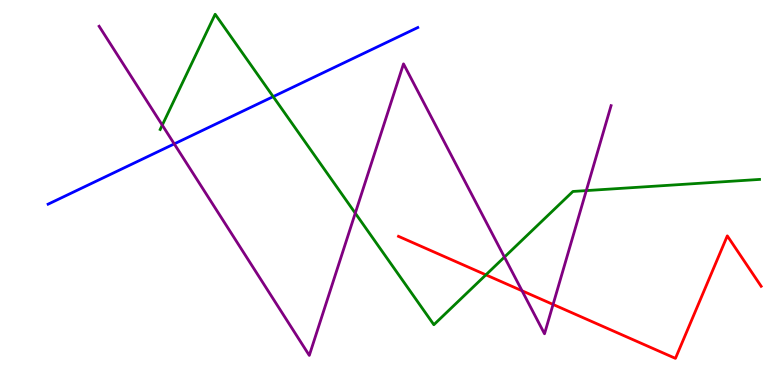[{'lines': ['blue', 'red'], 'intersections': []}, {'lines': ['green', 'red'], 'intersections': [{'x': 6.27, 'y': 2.86}]}, {'lines': ['purple', 'red'], 'intersections': [{'x': 6.74, 'y': 2.45}, {'x': 7.14, 'y': 2.09}]}, {'lines': ['blue', 'green'], 'intersections': [{'x': 3.52, 'y': 7.49}]}, {'lines': ['blue', 'purple'], 'intersections': [{'x': 2.25, 'y': 6.26}]}, {'lines': ['green', 'purple'], 'intersections': [{'x': 2.09, 'y': 6.75}, {'x': 4.58, 'y': 4.46}, {'x': 6.51, 'y': 3.32}, {'x': 7.57, 'y': 5.05}]}]